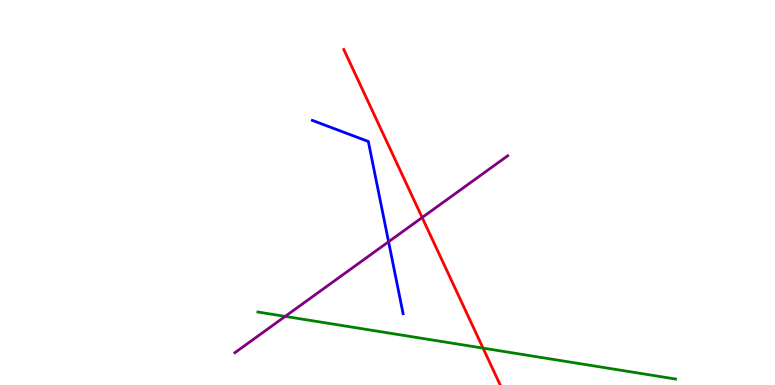[{'lines': ['blue', 'red'], 'intersections': []}, {'lines': ['green', 'red'], 'intersections': [{'x': 6.23, 'y': 0.958}]}, {'lines': ['purple', 'red'], 'intersections': [{'x': 5.45, 'y': 4.35}]}, {'lines': ['blue', 'green'], 'intersections': []}, {'lines': ['blue', 'purple'], 'intersections': [{'x': 5.01, 'y': 3.72}]}, {'lines': ['green', 'purple'], 'intersections': [{'x': 3.68, 'y': 1.78}]}]